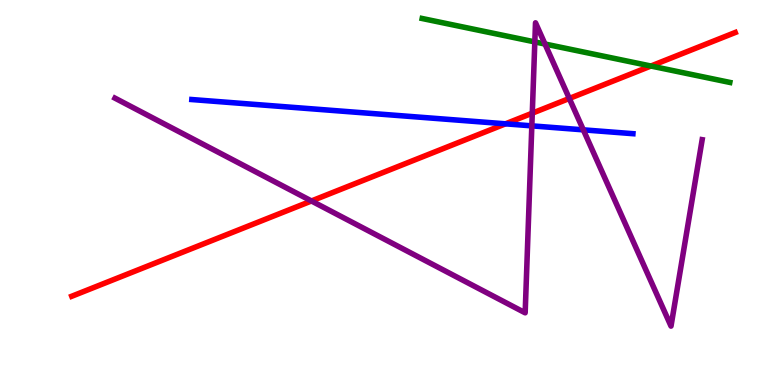[{'lines': ['blue', 'red'], 'intersections': [{'x': 6.52, 'y': 6.78}]}, {'lines': ['green', 'red'], 'intersections': [{'x': 8.4, 'y': 8.29}]}, {'lines': ['purple', 'red'], 'intersections': [{'x': 4.02, 'y': 4.78}, {'x': 6.87, 'y': 7.06}, {'x': 7.35, 'y': 7.44}]}, {'lines': ['blue', 'green'], 'intersections': []}, {'lines': ['blue', 'purple'], 'intersections': [{'x': 6.86, 'y': 6.73}, {'x': 7.53, 'y': 6.63}]}, {'lines': ['green', 'purple'], 'intersections': [{'x': 6.9, 'y': 8.91}, {'x': 7.03, 'y': 8.86}]}]